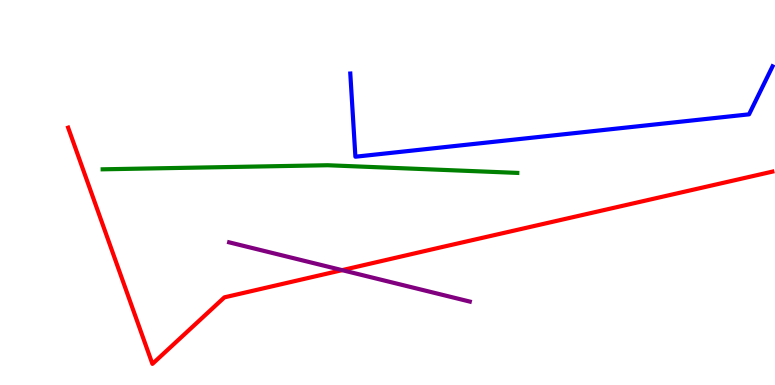[{'lines': ['blue', 'red'], 'intersections': []}, {'lines': ['green', 'red'], 'intersections': []}, {'lines': ['purple', 'red'], 'intersections': [{'x': 4.41, 'y': 2.98}]}, {'lines': ['blue', 'green'], 'intersections': []}, {'lines': ['blue', 'purple'], 'intersections': []}, {'lines': ['green', 'purple'], 'intersections': []}]